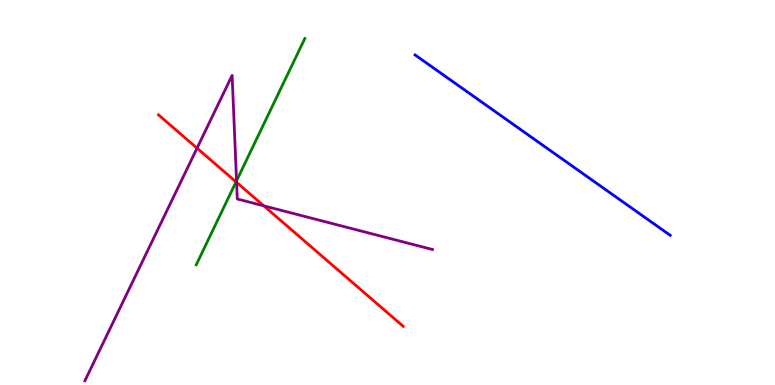[{'lines': ['blue', 'red'], 'intersections': []}, {'lines': ['green', 'red'], 'intersections': [{'x': 3.05, 'y': 5.28}]}, {'lines': ['purple', 'red'], 'intersections': [{'x': 2.54, 'y': 6.15}, {'x': 3.05, 'y': 5.26}, {'x': 3.4, 'y': 4.65}]}, {'lines': ['blue', 'green'], 'intersections': []}, {'lines': ['blue', 'purple'], 'intersections': []}, {'lines': ['green', 'purple'], 'intersections': [{'x': 3.05, 'y': 5.3}]}]